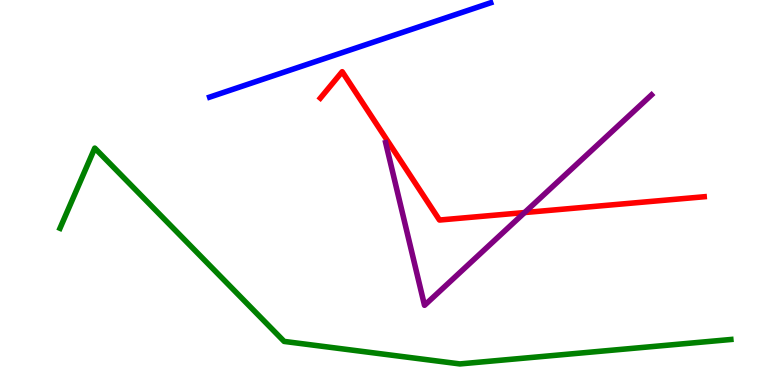[{'lines': ['blue', 'red'], 'intersections': []}, {'lines': ['green', 'red'], 'intersections': []}, {'lines': ['purple', 'red'], 'intersections': [{'x': 6.77, 'y': 4.48}]}, {'lines': ['blue', 'green'], 'intersections': []}, {'lines': ['blue', 'purple'], 'intersections': []}, {'lines': ['green', 'purple'], 'intersections': []}]